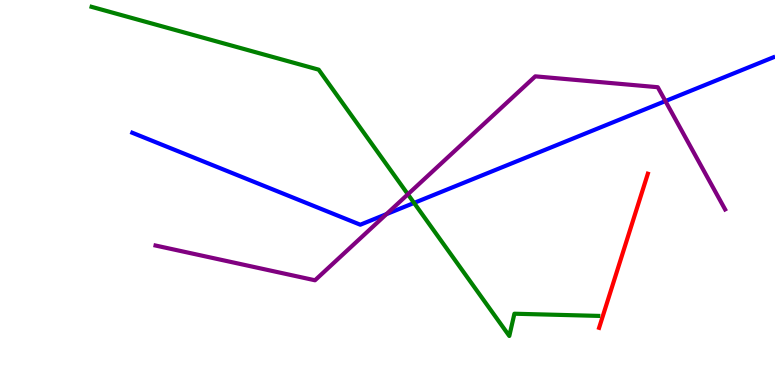[{'lines': ['blue', 'red'], 'intersections': []}, {'lines': ['green', 'red'], 'intersections': []}, {'lines': ['purple', 'red'], 'intersections': []}, {'lines': ['blue', 'green'], 'intersections': [{'x': 5.34, 'y': 4.73}]}, {'lines': ['blue', 'purple'], 'intersections': [{'x': 4.99, 'y': 4.44}, {'x': 8.59, 'y': 7.37}]}, {'lines': ['green', 'purple'], 'intersections': [{'x': 5.26, 'y': 4.95}]}]